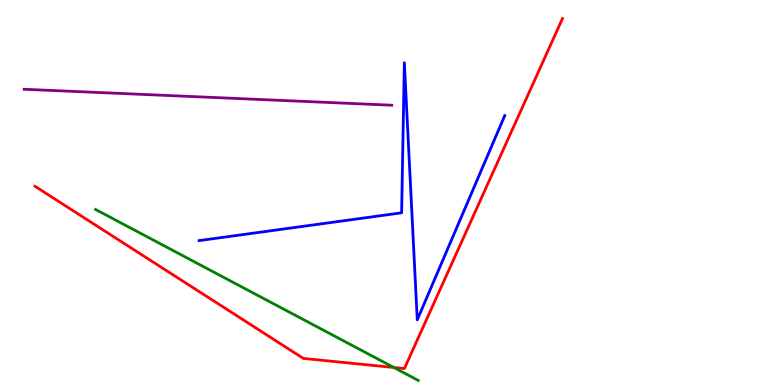[{'lines': ['blue', 'red'], 'intersections': []}, {'lines': ['green', 'red'], 'intersections': [{'x': 5.08, 'y': 0.454}]}, {'lines': ['purple', 'red'], 'intersections': []}, {'lines': ['blue', 'green'], 'intersections': []}, {'lines': ['blue', 'purple'], 'intersections': []}, {'lines': ['green', 'purple'], 'intersections': []}]